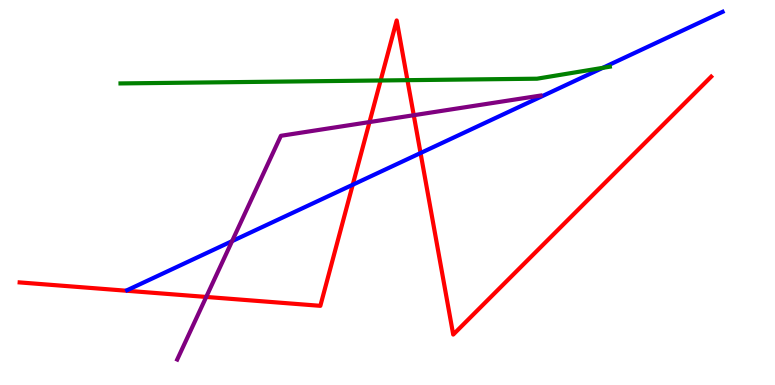[{'lines': ['blue', 'red'], 'intersections': [{'x': 4.55, 'y': 5.2}, {'x': 5.43, 'y': 6.03}]}, {'lines': ['green', 'red'], 'intersections': [{'x': 4.91, 'y': 7.91}, {'x': 5.26, 'y': 7.92}]}, {'lines': ['purple', 'red'], 'intersections': [{'x': 2.66, 'y': 2.29}, {'x': 4.77, 'y': 6.83}, {'x': 5.34, 'y': 7.01}]}, {'lines': ['blue', 'green'], 'intersections': [{'x': 7.78, 'y': 8.24}]}, {'lines': ['blue', 'purple'], 'intersections': [{'x': 2.99, 'y': 3.74}]}, {'lines': ['green', 'purple'], 'intersections': []}]